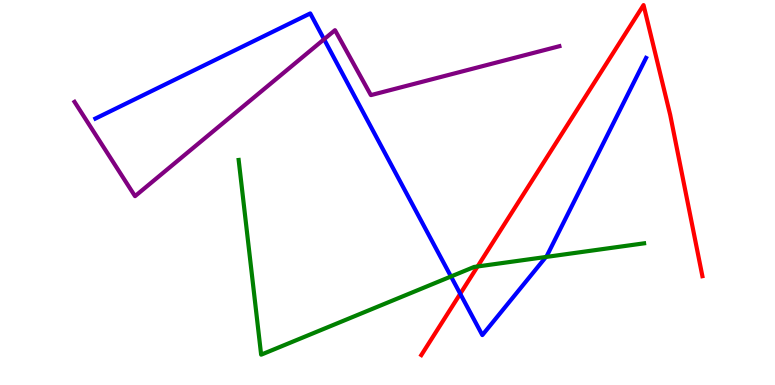[{'lines': ['blue', 'red'], 'intersections': [{'x': 5.94, 'y': 2.37}]}, {'lines': ['green', 'red'], 'intersections': [{'x': 6.16, 'y': 3.08}]}, {'lines': ['purple', 'red'], 'intersections': []}, {'lines': ['blue', 'green'], 'intersections': [{'x': 5.82, 'y': 2.82}, {'x': 7.04, 'y': 3.33}]}, {'lines': ['blue', 'purple'], 'intersections': [{'x': 4.18, 'y': 8.98}]}, {'lines': ['green', 'purple'], 'intersections': []}]